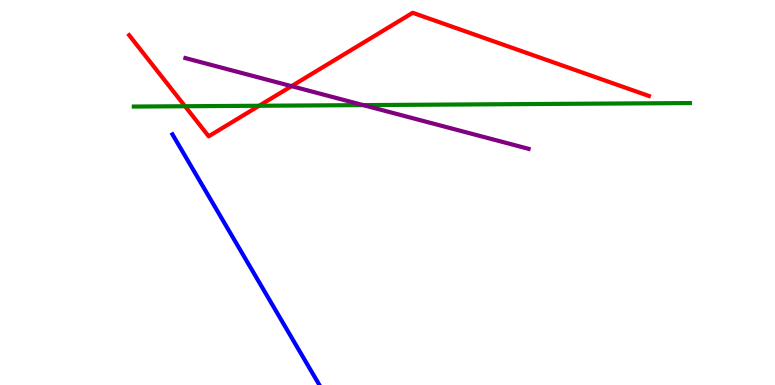[{'lines': ['blue', 'red'], 'intersections': []}, {'lines': ['green', 'red'], 'intersections': [{'x': 2.39, 'y': 7.24}, {'x': 3.34, 'y': 7.25}]}, {'lines': ['purple', 'red'], 'intersections': [{'x': 3.76, 'y': 7.76}]}, {'lines': ['blue', 'green'], 'intersections': []}, {'lines': ['blue', 'purple'], 'intersections': []}, {'lines': ['green', 'purple'], 'intersections': [{'x': 4.69, 'y': 7.27}]}]